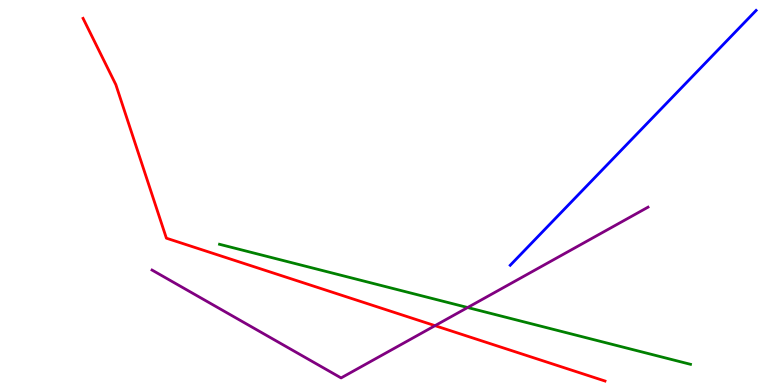[{'lines': ['blue', 'red'], 'intersections': []}, {'lines': ['green', 'red'], 'intersections': []}, {'lines': ['purple', 'red'], 'intersections': [{'x': 5.61, 'y': 1.54}]}, {'lines': ['blue', 'green'], 'intersections': []}, {'lines': ['blue', 'purple'], 'intersections': []}, {'lines': ['green', 'purple'], 'intersections': [{'x': 6.03, 'y': 2.01}]}]